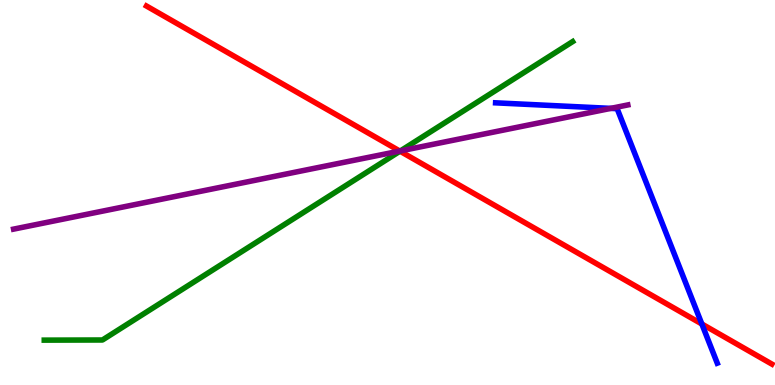[{'lines': ['blue', 'red'], 'intersections': [{'x': 9.06, 'y': 1.58}]}, {'lines': ['green', 'red'], 'intersections': [{'x': 5.16, 'y': 6.07}]}, {'lines': ['purple', 'red'], 'intersections': [{'x': 5.16, 'y': 6.08}]}, {'lines': ['blue', 'green'], 'intersections': []}, {'lines': ['blue', 'purple'], 'intersections': [{'x': 7.88, 'y': 7.18}]}, {'lines': ['green', 'purple'], 'intersections': [{'x': 5.17, 'y': 6.08}]}]